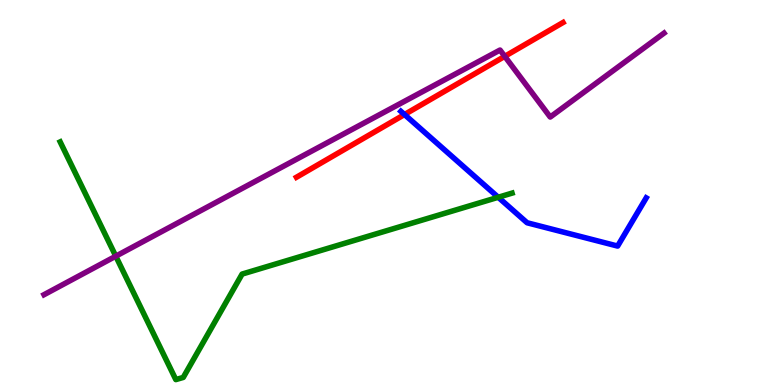[{'lines': ['blue', 'red'], 'intersections': [{'x': 5.22, 'y': 7.03}]}, {'lines': ['green', 'red'], 'intersections': []}, {'lines': ['purple', 'red'], 'intersections': [{'x': 6.51, 'y': 8.54}]}, {'lines': ['blue', 'green'], 'intersections': [{'x': 6.43, 'y': 4.88}]}, {'lines': ['blue', 'purple'], 'intersections': []}, {'lines': ['green', 'purple'], 'intersections': [{'x': 1.49, 'y': 3.35}]}]